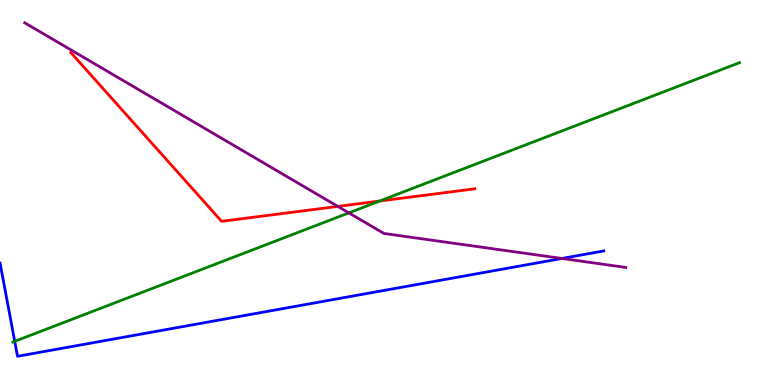[{'lines': ['blue', 'red'], 'intersections': []}, {'lines': ['green', 'red'], 'intersections': [{'x': 4.9, 'y': 4.78}]}, {'lines': ['purple', 'red'], 'intersections': [{'x': 4.36, 'y': 4.64}]}, {'lines': ['blue', 'green'], 'intersections': [{'x': 0.19, 'y': 1.13}]}, {'lines': ['blue', 'purple'], 'intersections': [{'x': 7.25, 'y': 3.29}]}, {'lines': ['green', 'purple'], 'intersections': [{'x': 4.5, 'y': 4.47}]}]